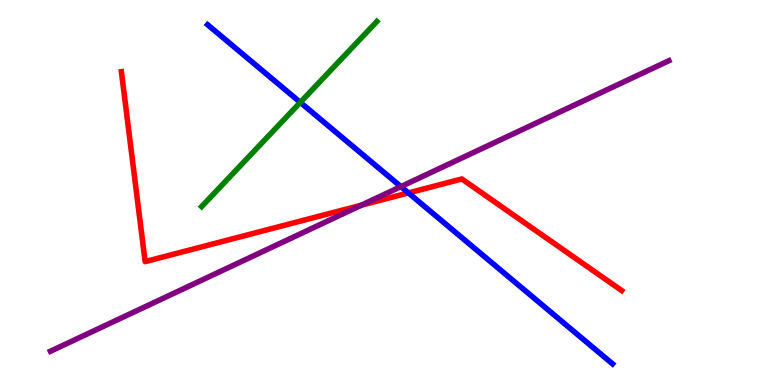[{'lines': ['blue', 'red'], 'intersections': [{'x': 5.27, 'y': 4.99}]}, {'lines': ['green', 'red'], 'intersections': []}, {'lines': ['purple', 'red'], 'intersections': [{'x': 4.66, 'y': 4.67}]}, {'lines': ['blue', 'green'], 'intersections': [{'x': 3.87, 'y': 7.34}]}, {'lines': ['blue', 'purple'], 'intersections': [{'x': 5.17, 'y': 5.15}]}, {'lines': ['green', 'purple'], 'intersections': []}]